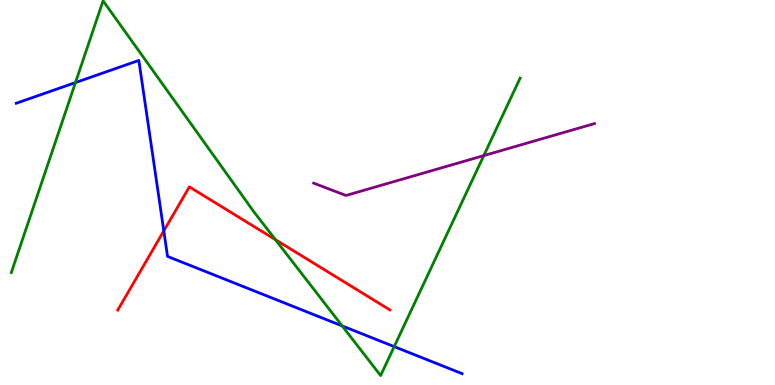[{'lines': ['blue', 'red'], 'intersections': [{'x': 2.11, 'y': 4.0}]}, {'lines': ['green', 'red'], 'intersections': [{'x': 3.55, 'y': 3.77}]}, {'lines': ['purple', 'red'], 'intersections': []}, {'lines': ['blue', 'green'], 'intersections': [{'x': 0.974, 'y': 7.86}, {'x': 4.42, 'y': 1.53}, {'x': 5.09, 'y': 0.997}]}, {'lines': ['blue', 'purple'], 'intersections': []}, {'lines': ['green', 'purple'], 'intersections': [{'x': 6.24, 'y': 5.96}]}]